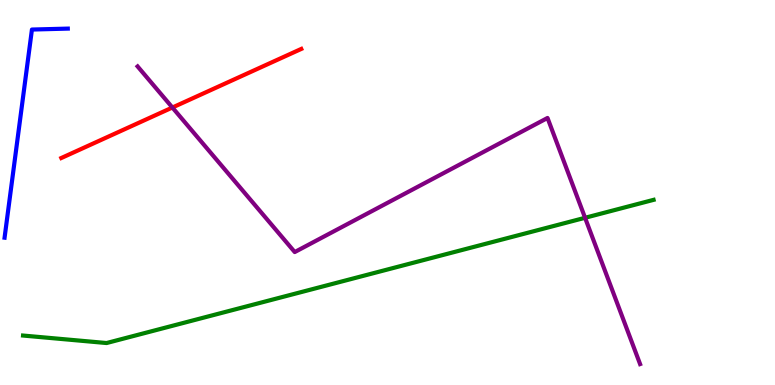[{'lines': ['blue', 'red'], 'intersections': []}, {'lines': ['green', 'red'], 'intersections': []}, {'lines': ['purple', 'red'], 'intersections': [{'x': 2.22, 'y': 7.21}]}, {'lines': ['blue', 'green'], 'intersections': []}, {'lines': ['blue', 'purple'], 'intersections': []}, {'lines': ['green', 'purple'], 'intersections': [{'x': 7.55, 'y': 4.34}]}]